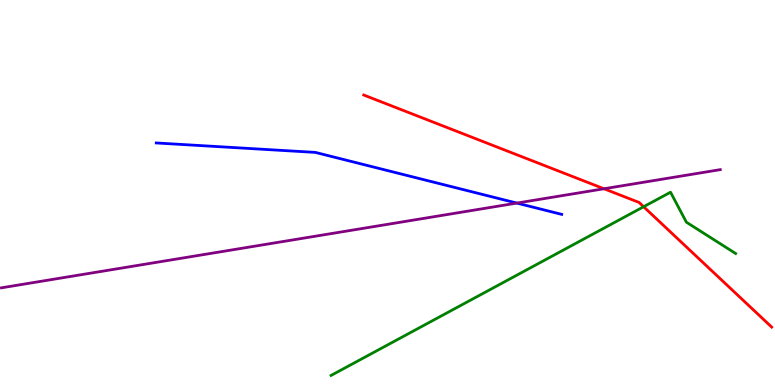[{'lines': ['blue', 'red'], 'intersections': []}, {'lines': ['green', 'red'], 'intersections': [{'x': 8.3, 'y': 4.63}]}, {'lines': ['purple', 'red'], 'intersections': [{'x': 7.79, 'y': 5.1}]}, {'lines': ['blue', 'green'], 'intersections': []}, {'lines': ['blue', 'purple'], 'intersections': [{'x': 6.67, 'y': 4.73}]}, {'lines': ['green', 'purple'], 'intersections': []}]